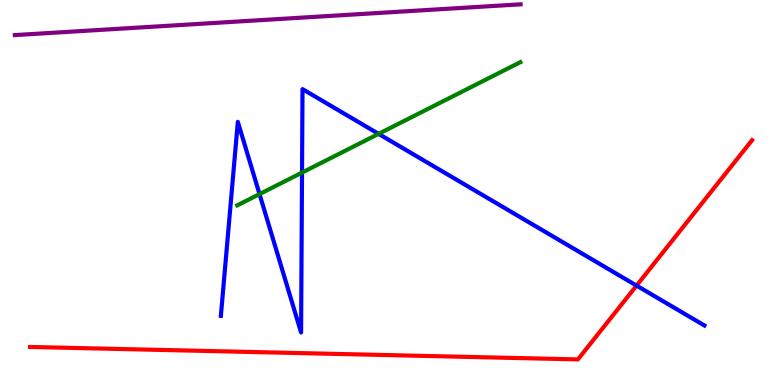[{'lines': ['blue', 'red'], 'intersections': [{'x': 8.21, 'y': 2.58}]}, {'lines': ['green', 'red'], 'intersections': []}, {'lines': ['purple', 'red'], 'intersections': []}, {'lines': ['blue', 'green'], 'intersections': [{'x': 3.35, 'y': 4.96}, {'x': 3.9, 'y': 5.52}, {'x': 4.88, 'y': 6.52}]}, {'lines': ['blue', 'purple'], 'intersections': []}, {'lines': ['green', 'purple'], 'intersections': []}]